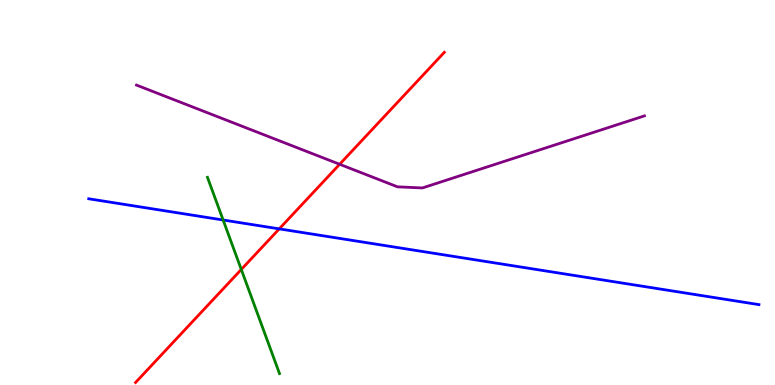[{'lines': ['blue', 'red'], 'intersections': [{'x': 3.6, 'y': 4.06}]}, {'lines': ['green', 'red'], 'intersections': [{'x': 3.11, 'y': 3.0}]}, {'lines': ['purple', 'red'], 'intersections': [{'x': 4.38, 'y': 5.73}]}, {'lines': ['blue', 'green'], 'intersections': [{'x': 2.88, 'y': 4.29}]}, {'lines': ['blue', 'purple'], 'intersections': []}, {'lines': ['green', 'purple'], 'intersections': []}]